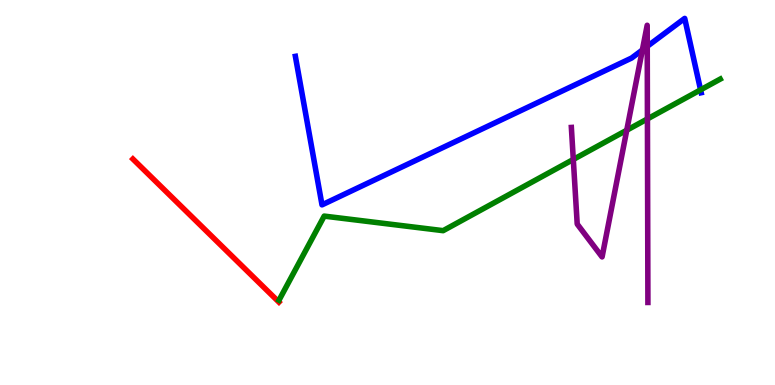[{'lines': ['blue', 'red'], 'intersections': []}, {'lines': ['green', 'red'], 'intersections': []}, {'lines': ['purple', 'red'], 'intersections': []}, {'lines': ['blue', 'green'], 'intersections': [{'x': 9.04, 'y': 7.67}]}, {'lines': ['blue', 'purple'], 'intersections': [{'x': 8.29, 'y': 8.7}, {'x': 8.35, 'y': 8.8}]}, {'lines': ['green', 'purple'], 'intersections': [{'x': 7.4, 'y': 5.86}, {'x': 8.09, 'y': 6.62}, {'x': 8.35, 'y': 6.91}]}]